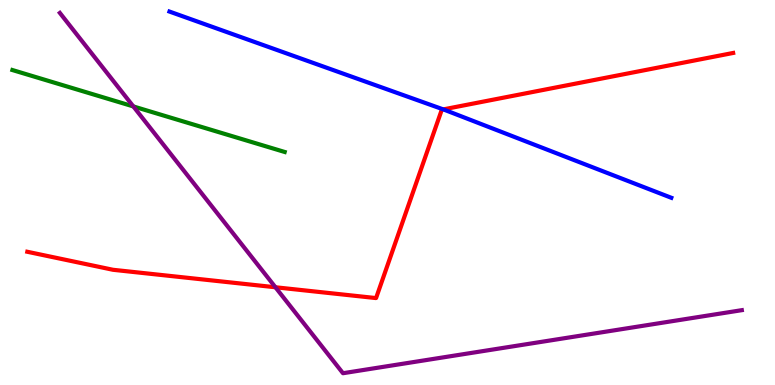[{'lines': ['blue', 'red'], 'intersections': [{'x': 5.72, 'y': 7.16}]}, {'lines': ['green', 'red'], 'intersections': []}, {'lines': ['purple', 'red'], 'intersections': [{'x': 3.55, 'y': 2.54}]}, {'lines': ['blue', 'green'], 'intersections': []}, {'lines': ['blue', 'purple'], 'intersections': []}, {'lines': ['green', 'purple'], 'intersections': [{'x': 1.72, 'y': 7.24}]}]